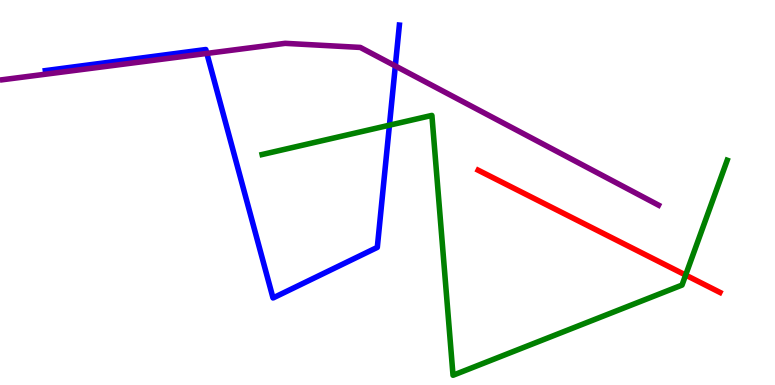[{'lines': ['blue', 'red'], 'intersections': []}, {'lines': ['green', 'red'], 'intersections': [{'x': 8.85, 'y': 2.86}]}, {'lines': ['purple', 'red'], 'intersections': []}, {'lines': ['blue', 'green'], 'intersections': [{'x': 5.03, 'y': 6.75}]}, {'lines': ['blue', 'purple'], 'intersections': [{'x': 2.67, 'y': 8.61}, {'x': 5.1, 'y': 8.29}]}, {'lines': ['green', 'purple'], 'intersections': []}]